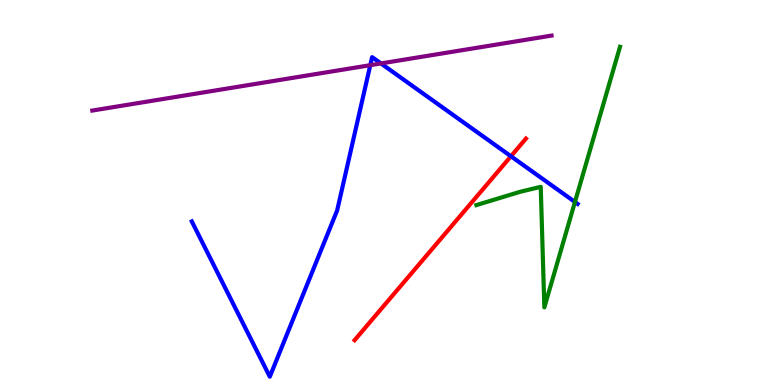[{'lines': ['blue', 'red'], 'intersections': [{'x': 6.59, 'y': 5.94}]}, {'lines': ['green', 'red'], 'intersections': []}, {'lines': ['purple', 'red'], 'intersections': []}, {'lines': ['blue', 'green'], 'intersections': [{'x': 7.42, 'y': 4.75}]}, {'lines': ['blue', 'purple'], 'intersections': [{'x': 4.78, 'y': 8.31}, {'x': 4.92, 'y': 8.35}]}, {'lines': ['green', 'purple'], 'intersections': []}]